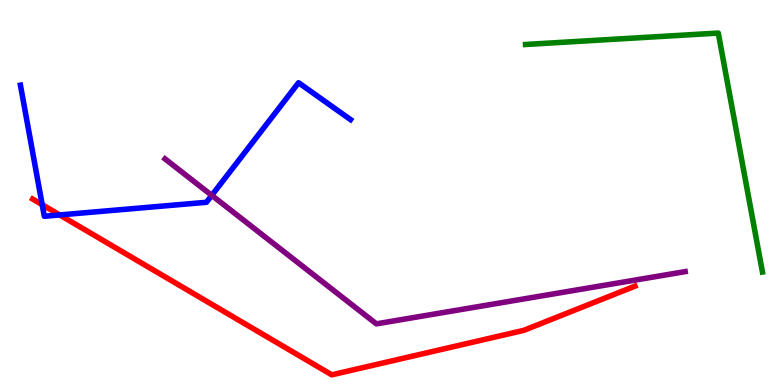[{'lines': ['blue', 'red'], 'intersections': [{'x': 0.544, 'y': 4.68}, {'x': 0.77, 'y': 4.42}]}, {'lines': ['green', 'red'], 'intersections': []}, {'lines': ['purple', 'red'], 'intersections': []}, {'lines': ['blue', 'green'], 'intersections': []}, {'lines': ['blue', 'purple'], 'intersections': [{'x': 2.73, 'y': 4.93}]}, {'lines': ['green', 'purple'], 'intersections': []}]